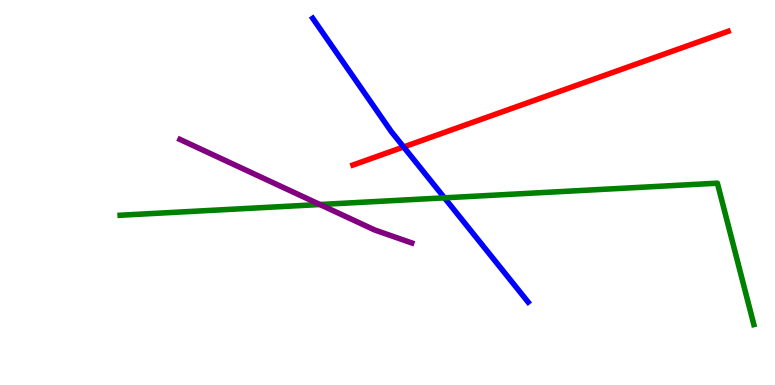[{'lines': ['blue', 'red'], 'intersections': [{'x': 5.21, 'y': 6.18}]}, {'lines': ['green', 'red'], 'intersections': []}, {'lines': ['purple', 'red'], 'intersections': []}, {'lines': ['blue', 'green'], 'intersections': [{'x': 5.73, 'y': 4.86}]}, {'lines': ['blue', 'purple'], 'intersections': []}, {'lines': ['green', 'purple'], 'intersections': [{'x': 4.13, 'y': 4.69}]}]